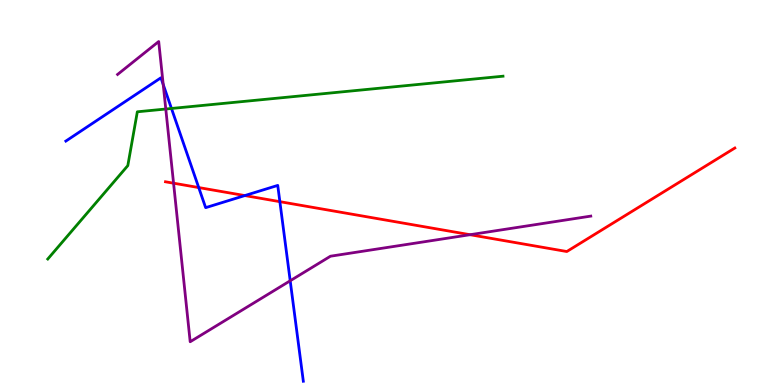[{'lines': ['blue', 'red'], 'intersections': [{'x': 2.56, 'y': 5.13}, {'x': 3.16, 'y': 4.92}, {'x': 3.61, 'y': 4.76}]}, {'lines': ['green', 'red'], 'intersections': []}, {'lines': ['purple', 'red'], 'intersections': [{'x': 2.24, 'y': 5.24}, {'x': 6.07, 'y': 3.9}]}, {'lines': ['blue', 'green'], 'intersections': [{'x': 2.21, 'y': 7.18}]}, {'lines': ['blue', 'purple'], 'intersections': [{'x': 2.11, 'y': 7.8}, {'x': 3.74, 'y': 2.71}]}, {'lines': ['green', 'purple'], 'intersections': [{'x': 2.14, 'y': 7.17}]}]